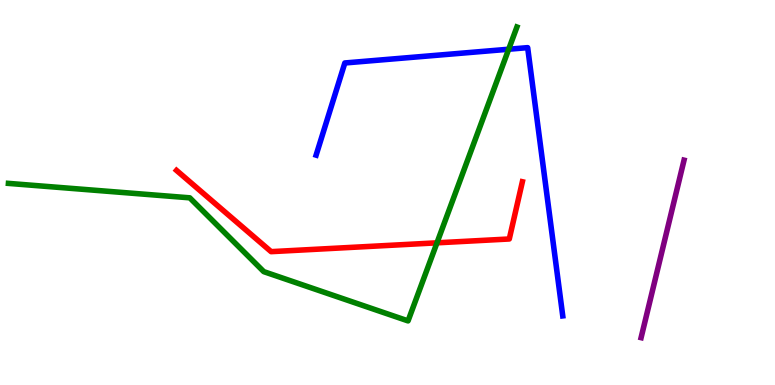[{'lines': ['blue', 'red'], 'intersections': []}, {'lines': ['green', 'red'], 'intersections': [{'x': 5.64, 'y': 3.69}]}, {'lines': ['purple', 'red'], 'intersections': []}, {'lines': ['blue', 'green'], 'intersections': [{'x': 6.56, 'y': 8.72}]}, {'lines': ['blue', 'purple'], 'intersections': []}, {'lines': ['green', 'purple'], 'intersections': []}]